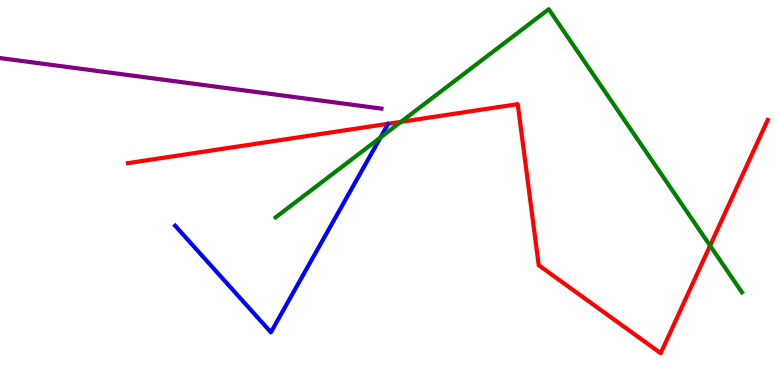[{'lines': ['blue', 'red'], 'intersections': []}, {'lines': ['green', 'red'], 'intersections': [{'x': 5.17, 'y': 6.84}, {'x': 9.16, 'y': 3.62}]}, {'lines': ['purple', 'red'], 'intersections': []}, {'lines': ['blue', 'green'], 'intersections': [{'x': 4.91, 'y': 6.43}]}, {'lines': ['blue', 'purple'], 'intersections': []}, {'lines': ['green', 'purple'], 'intersections': []}]